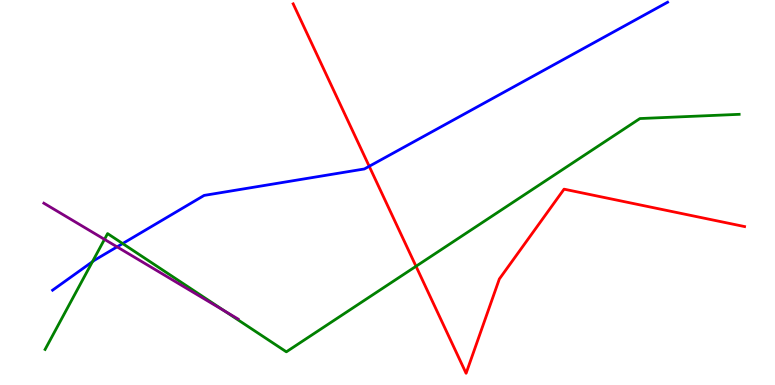[{'lines': ['blue', 'red'], 'intersections': [{'x': 4.76, 'y': 5.68}]}, {'lines': ['green', 'red'], 'intersections': [{'x': 5.37, 'y': 3.08}]}, {'lines': ['purple', 'red'], 'intersections': []}, {'lines': ['blue', 'green'], 'intersections': [{'x': 1.19, 'y': 3.2}, {'x': 1.58, 'y': 3.67}]}, {'lines': ['blue', 'purple'], 'intersections': [{'x': 1.51, 'y': 3.59}]}, {'lines': ['green', 'purple'], 'intersections': [{'x': 1.35, 'y': 3.78}, {'x': 2.9, 'y': 1.92}]}]